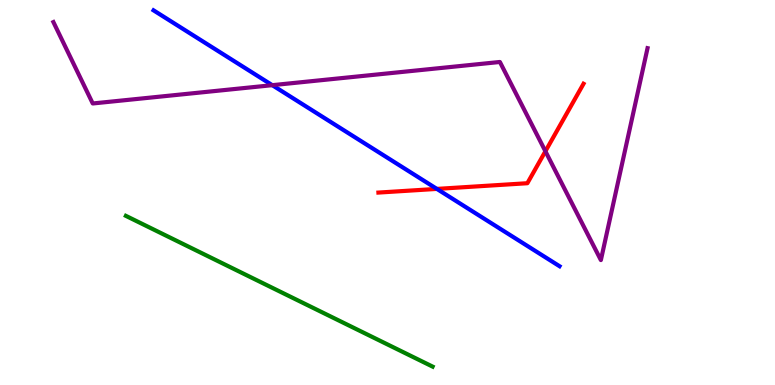[{'lines': ['blue', 'red'], 'intersections': [{'x': 5.64, 'y': 5.09}]}, {'lines': ['green', 'red'], 'intersections': []}, {'lines': ['purple', 'red'], 'intersections': [{'x': 7.04, 'y': 6.07}]}, {'lines': ['blue', 'green'], 'intersections': []}, {'lines': ['blue', 'purple'], 'intersections': [{'x': 3.51, 'y': 7.79}]}, {'lines': ['green', 'purple'], 'intersections': []}]